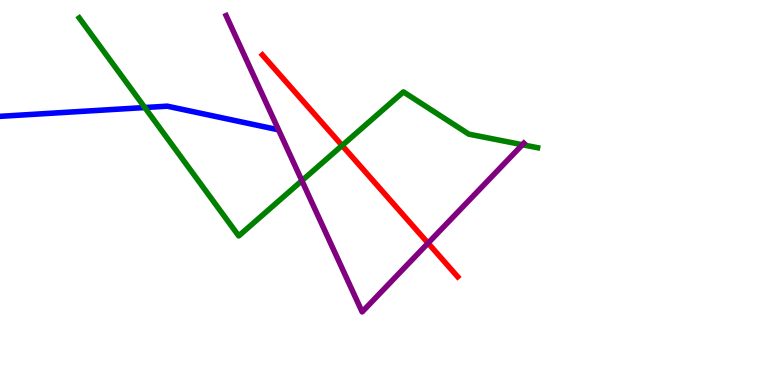[{'lines': ['blue', 'red'], 'intersections': []}, {'lines': ['green', 'red'], 'intersections': [{'x': 4.41, 'y': 6.22}]}, {'lines': ['purple', 'red'], 'intersections': [{'x': 5.52, 'y': 3.69}]}, {'lines': ['blue', 'green'], 'intersections': [{'x': 1.87, 'y': 7.21}]}, {'lines': ['blue', 'purple'], 'intersections': []}, {'lines': ['green', 'purple'], 'intersections': [{'x': 3.9, 'y': 5.31}, {'x': 6.74, 'y': 6.24}]}]